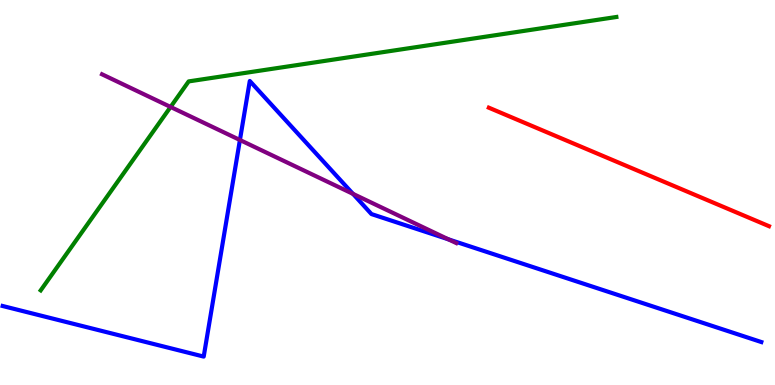[{'lines': ['blue', 'red'], 'intersections': []}, {'lines': ['green', 'red'], 'intersections': []}, {'lines': ['purple', 'red'], 'intersections': []}, {'lines': ['blue', 'green'], 'intersections': []}, {'lines': ['blue', 'purple'], 'intersections': [{'x': 3.1, 'y': 6.36}, {'x': 4.55, 'y': 4.96}, {'x': 5.79, 'y': 3.78}]}, {'lines': ['green', 'purple'], 'intersections': [{'x': 2.2, 'y': 7.22}]}]